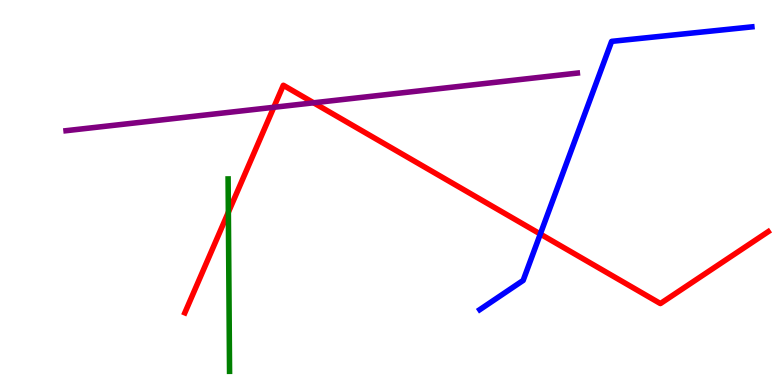[{'lines': ['blue', 'red'], 'intersections': [{'x': 6.97, 'y': 3.92}]}, {'lines': ['green', 'red'], 'intersections': [{'x': 2.95, 'y': 4.49}]}, {'lines': ['purple', 'red'], 'intersections': [{'x': 3.53, 'y': 7.21}, {'x': 4.05, 'y': 7.33}]}, {'lines': ['blue', 'green'], 'intersections': []}, {'lines': ['blue', 'purple'], 'intersections': []}, {'lines': ['green', 'purple'], 'intersections': []}]